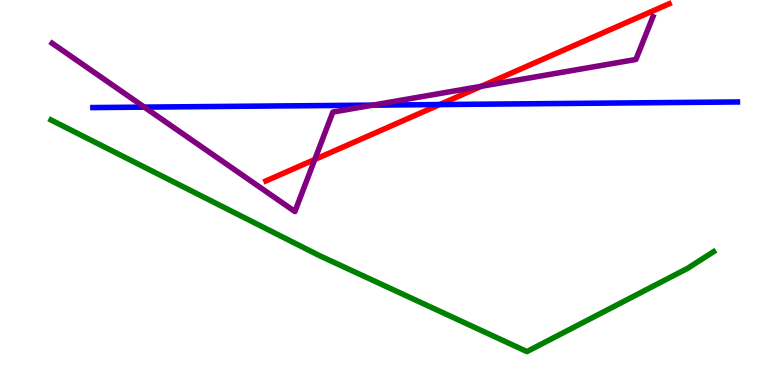[{'lines': ['blue', 'red'], 'intersections': [{'x': 5.67, 'y': 7.28}]}, {'lines': ['green', 'red'], 'intersections': []}, {'lines': ['purple', 'red'], 'intersections': [{'x': 4.06, 'y': 5.86}, {'x': 6.21, 'y': 7.76}]}, {'lines': ['blue', 'green'], 'intersections': []}, {'lines': ['blue', 'purple'], 'intersections': [{'x': 1.86, 'y': 7.22}, {'x': 4.81, 'y': 7.27}]}, {'lines': ['green', 'purple'], 'intersections': []}]